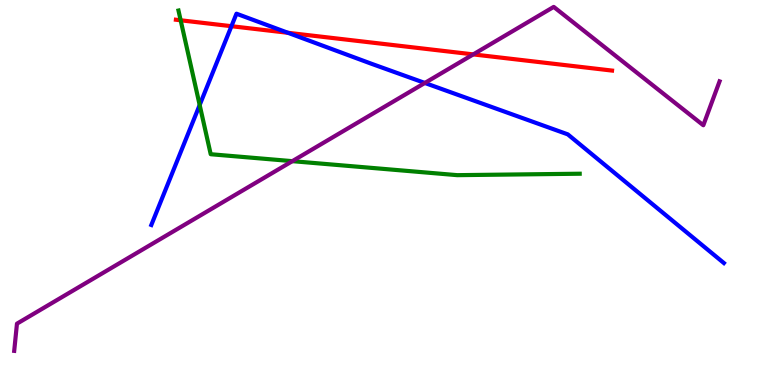[{'lines': ['blue', 'red'], 'intersections': [{'x': 2.99, 'y': 9.32}, {'x': 3.72, 'y': 9.15}]}, {'lines': ['green', 'red'], 'intersections': [{'x': 2.33, 'y': 9.47}]}, {'lines': ['purple', 'red'], 'intersections': [{'x': 6.11, 'y': 8.59}]}, {'lines': ['blue', 'green'], 'intersections': [{'x': 2.58, 'y': 7.27}]}, {'lines': ['blue', 'purple'], 'intersections': [{'x': 5.48, 'y': 7.85}]}, {'lines': ['green', 'purple'], 'intersections': [{'x': 3.77, 'y': 5.81}]}]